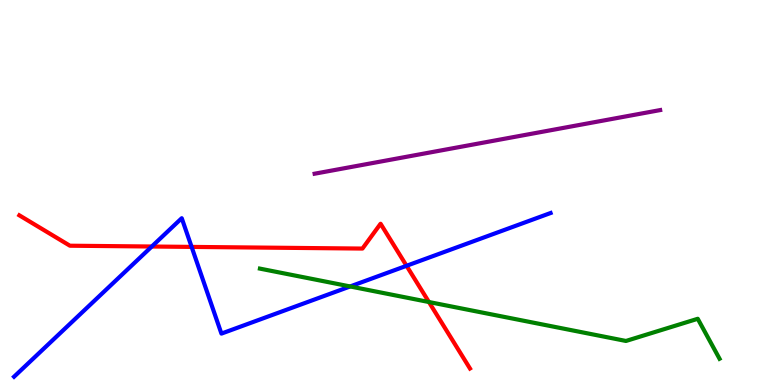[{'lines': ['blue', 'red'], 'intersections': [{'x': 1.96, 'y': 3.6}, {'x': 2.47, 'y': 3.59}, {'x': 5.25, 'y': 3.1}]}, {'lines': ['green', 'red'], 'intersections': [{'x': 5.53, 'y': 2.16}]}, {'lines': ['purple', 'red'], 'intersections': []}, {'lines': ['blue', 'green'], 'intersections': [{'x': 4.52, 'y': 2.56}]}, {'lines': ['blue', 'purple'], 'intersections': []}, {'lines': ['green', 'purple'], 'intersections': []}]